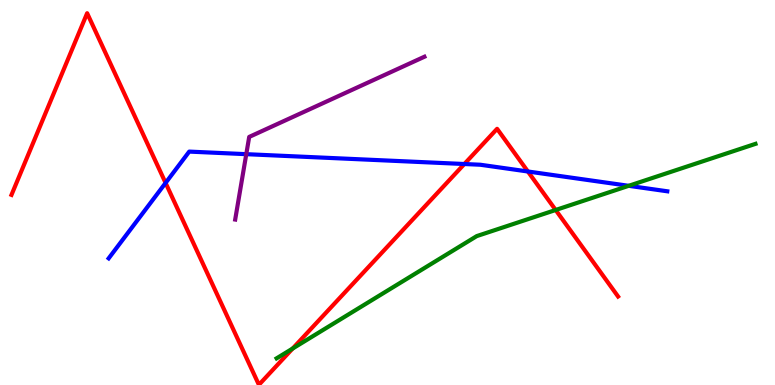[{'lines': ['blue', 'red'], 'intersections': [{'x': 2.14, 'y': 5.25}, {'x': 5.99, 'y': 5.74}, {'x': 6.81, 'y': 5.55}]}, {'lines': ['green', 'red'], 'intersections': [{'x': 3.78, 'y': 0.948}, {'x': 7.17, 'y': 4.55}]}, {'lines': ['purple', 'red'], 'intersections': []}, {'lines': ['blue', 'green'], 'intersections': [{'x': 8.11, 'y': 5.17}]}, {'lines': ['blue', 'purple'], 'intersections': [{'x': 3.18, 'y': 6.0}]}, {'lines': ['green', 'purple'], 'intersections': []}]